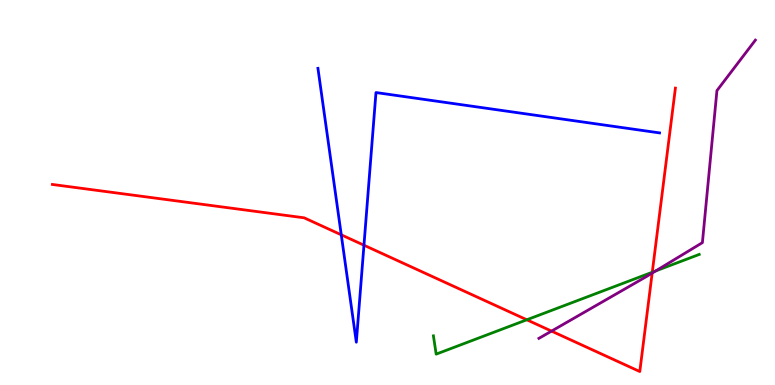[{'lines': ['blue', 'red'], 'intersections': [{'x': 4.4, 'y': 3.9}, {'x': 4.7, 'y': 3.63}]}, {'lines': ['green', 'red'], 'intersections': [{'x': 6.8, 'y': 1.69}, {'x': 8.42, 'y': 2.93}]}, {'lines': ['purple', 'red'], 'intersections': [{'x': 7.12, 'y': 1.4}, {'x': 8.42, 'y': 2.91}]}, {'lines': ['blue', 'green'], 'intersections': []}, {'lines': ['blue', 'purple'], 'intersections': []}, {'lines': ['green', 'purple'], 'intersections': [{'x': 8.46, 'y': 2.96}]}]